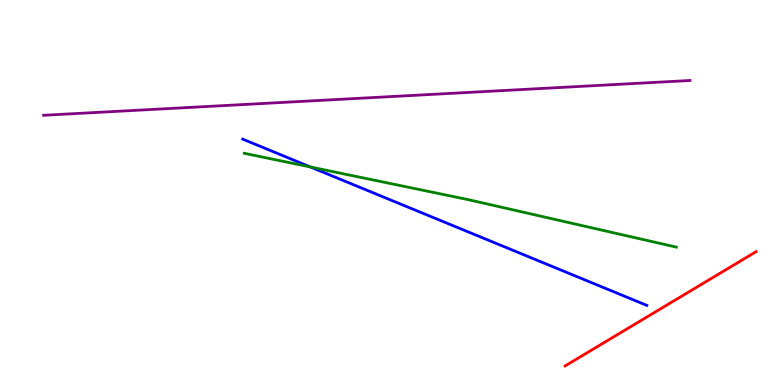[{'lines': ['blue', 'red'], 'intersections': []}, {'lines': ['green', 'red'], 'intersections': []}, {'lines': ['purple', 'red'], 'intersections': []}, {'lines': ['blue', 'green'], 'intersections': [{'x': 4.01, 'y': 5.66}]}, {'lines': ['blue', 'purple'], 'intersections': []}, {'lines': ['green', 'purple'], 'intersections': []}]